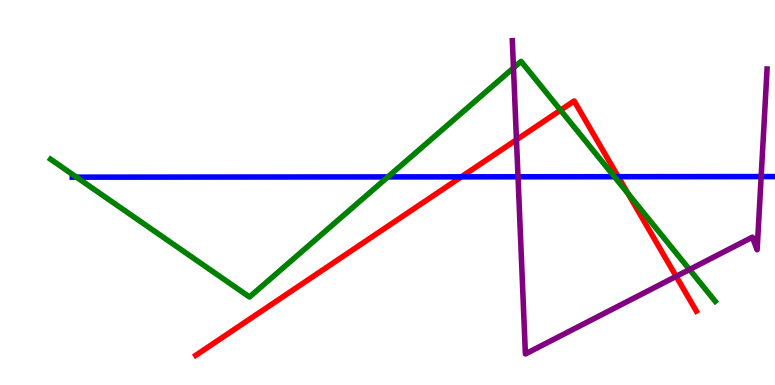[{'lines': ['blue', 'red'], 'intersections': [{'x': 5.95, 'y': 5.41}, {'x': 7.98, 'y': 5.41}]}, {'lines': ['green', 'red'], 'intersections': [{'x': 7.23, 'y': 7.14}, {'x': 8.1, 'y': 4.97}]}, {'lines': ['purple', 'red'], 'intersections': [{'x': 6.66, 'y': 6.37}, {'x': 8.72, 'y': 2.82}]}, {'lines': ['blue', 'green'], 'intersections': [{'x': 0.987, 'y': 5.4}, {'x': 5.0, 'y': 5.41}, {'x': 7.93, 'y': 5.41}]}, {'lines': ['blue', 'purple'], 'intersections': [{'x': 6.68, 'y': 5.41}, {'x': 9.82, 'y': 5.41}]}, {'lines': ['green', 'purple'], 'intersections': [{'x': 6.63, 'y': 8.24}, {'x': 8.9, 'y': 3.0}]}]